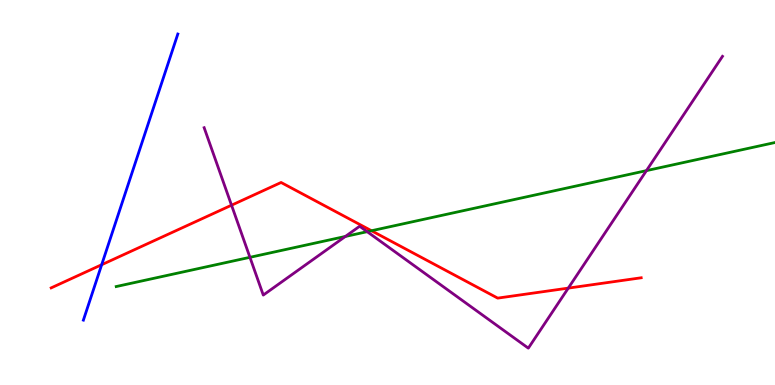[{'lines': ['blue', 'red'], 'intersections': [{'x': 1.31, 'y': 3.12}]}, {'lines': ['green', 'red'], 'intersections': [{'x': 4.79, 'y': 4.01}]}, {'lines': ['purple', 'red'], 'intersections': [{'x': 2.99, 'y': 4.67}, {'x': 7.33, 'y': 2.52}]}, {'lines': ['blue', 'green'], 'intersections': []}, {'lines': ['blue', 'purple'], 'intersections': []}, {'lines': ['green', 'purple'], 'intersections': [{'x': 3.23, 'y': 3.32}, {'x': 4.46, 'y': 3.86}, {'x': 4.74, 'y': 3.98}, {'x': 8.34, 'y': 5.57}]}]